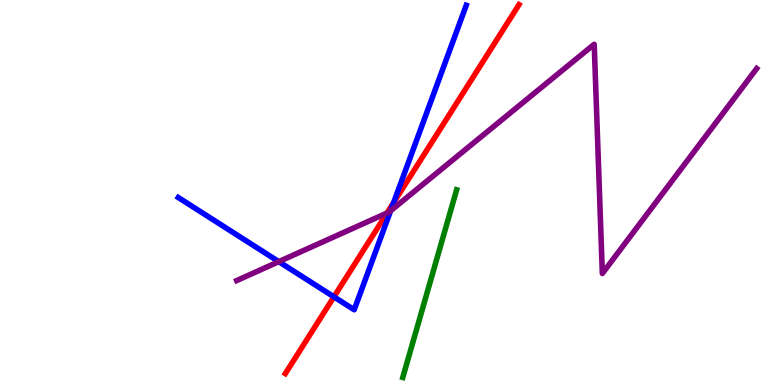[{'lines': ['blue', 'red'], 'intersections': [{'x': 4.31, 'y': 2.29}, {'x': 5.08, 'y': 4.74}]}, {'lines': ['green', 'red'], 'intersections': []}, {'lines': ['purple', 'red'], 'intersections': [{'x': 4.99, 'y': 4.47}]}, {'lines': ['blue', 'green'], 'intersections': []}, {'lines': ['blue', 'purple'], 'intersections': [{'x': 3.6, 'y': 3.2}, {'x': 5.04, 'y': 4.53}]}, {'lines': ['green', 'purple'], 'intersections': []}]